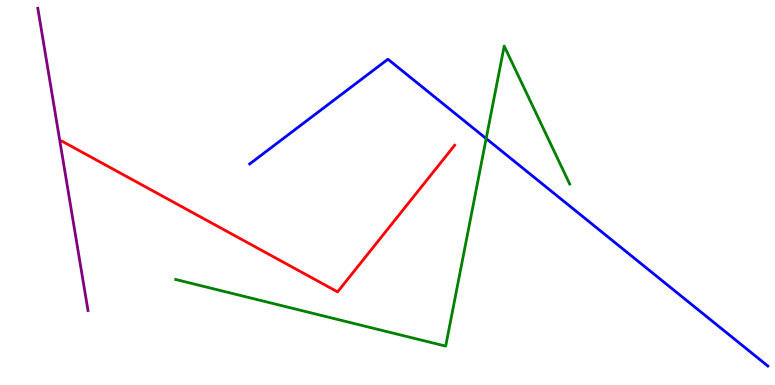[{'lines': ['blue', 'red'], 'intersections': []}, {'lines': ['green', 'red'], 'intersections': []}, {'lines': ['purple', 'red'], 'intersections': []}, {'lines': ['blue', 'green'], 'intersections': [{'x': 6.27, 'y': 6.4}]}, {'lines': ['blue', 'purple'], 'intersections': []}, {'lines': ['green', 'purple'], 'intersections': []}]